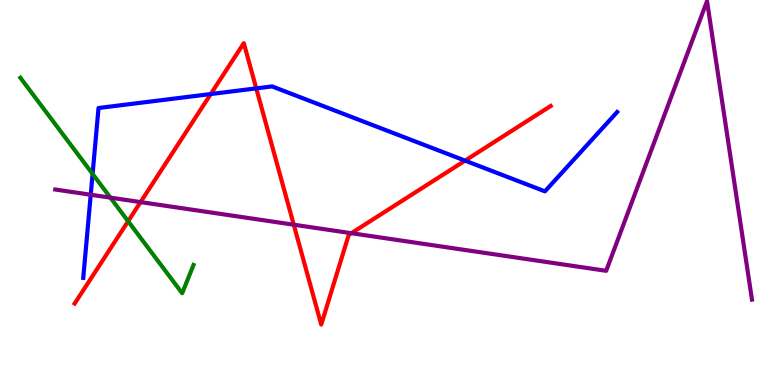[{'lines': ['blue', 'red'], 'intersections': [{'x': 2.72, 'y': 7.56}, {'x': 3.31, 'y': 7.7}, {'x': 6.0, 'y': 5.83}]}, {'lines': ['green', 'red'], 'intersections': [{'x': 1.65, 'y': 4.25}]}, {'lines': ['purple', 'red'], 'intersections': [{'x': 1.81, 'y': 4.75}, {'x': 3.79, 'y': 4.16}, {'x': 4.53, 'y': 3.94}]}, {'lines': ['blue', 'green'], 'intersections': [{'x': 1.19, 'y': 5.48}]}, {'lines': ['blue', 'purple'], 'intersections': [{'x': 1.17, 'y': 4.94}]}, {'lines': ['green', 'purple'], 'intersections': [{'x': 1.42, 'y': 4.87}]}]